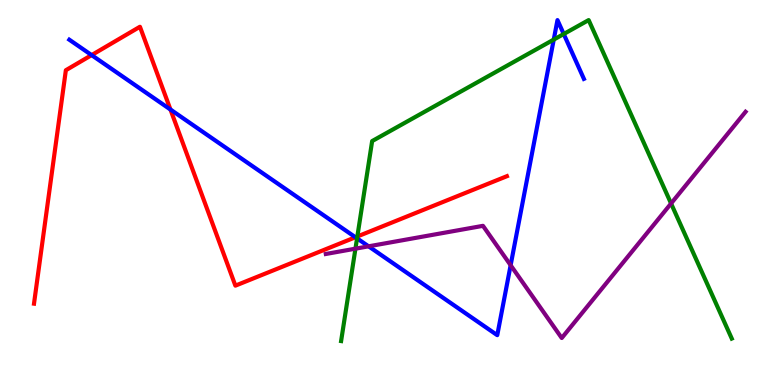[{'lines': ['blue', 'red'], 'intersections': [{'x': 1.18, 'y': 8.57}, {'x': 2.2, 'y': 7.15}, {'x': 4.59, 'y': 3.84}]}, {'lines': ['green', 'red'], 'intersections': [{'x': 4.61, 'y': 3.86}]}, {'lines': ['purple', 'red'], 'intersections': []}, {'lines': ['blue', 'green'], 'intersections': [{'x': 4.61, 'y': 3.81}, {'x': 7.15, 'y': 8.97}, {'x': 7.27, 'y': 9.12}]}, {'lines': ['blue', 'purple'], 'intersections': [{'x': 4.76, 'y': 3.6}, {'x': 6.59, 'y': 3.11}]}, {'lines': ['green', 'purple'], 'intersections': [{'x': 4.59, 'y': 3.54}, {'x': 8.66, 'y': 4.71}]}]